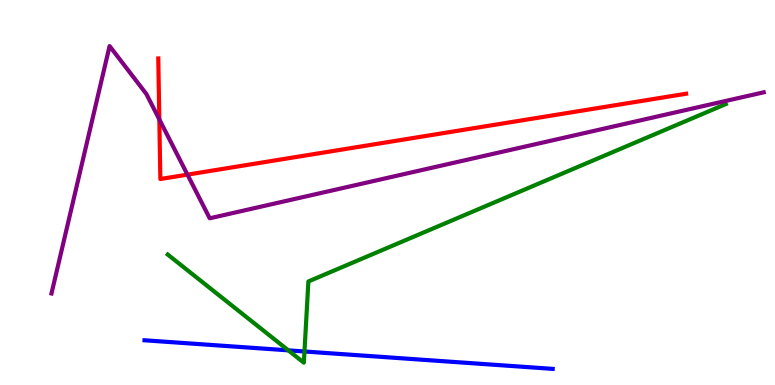[{'lines': ['blue', 'red'], 'intersections': []}, {'lines': ['green', 'red'], 'intersections': []}, {'lines': ['purple', 'red'], 'intersections': [{'x': 2.06, 'y': 6.9}, {'x': 2.42, 'y': 5.46}]}, {'lines': ['blue', 'green'], 'intersections': [{'x': 3.72, 'y': 0.9}, {'x': 3.93, 'y': 0.871}]}, {'lines': ['blue', 'purple'], 'intersections': []}, {'lines': ['green', 'purple'], 'intersections': []}]